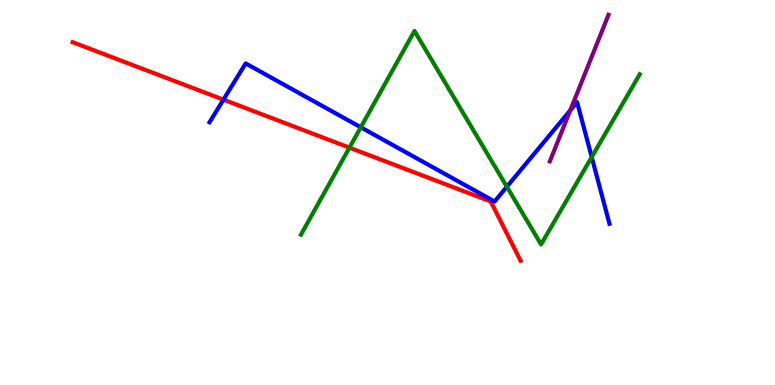[{'lines': ['blue', 'red'], 'intersections': [{'x': 2.88, 'y': 7.41}]}, {'lines': ['green', 'red'], 'intersections': [{'x': 4.51, 'y': 6.16}]}, {'lines': ['purple', 'red'], 'intersections': []}, {'lines': ['blue', 'green'], 'intersections': [{'x': 4.66, 'y': 6.69}, {'x': 6.54, 'y': 5.15}, {'x': 7.63, 'y': 5.92}]}, {'lines': ['blue', 'purple'], 'intersections': [{'x': 7.36, 'y': 7.13}]}, {'lines': ['green', 'purple'], 'intersections': []}]